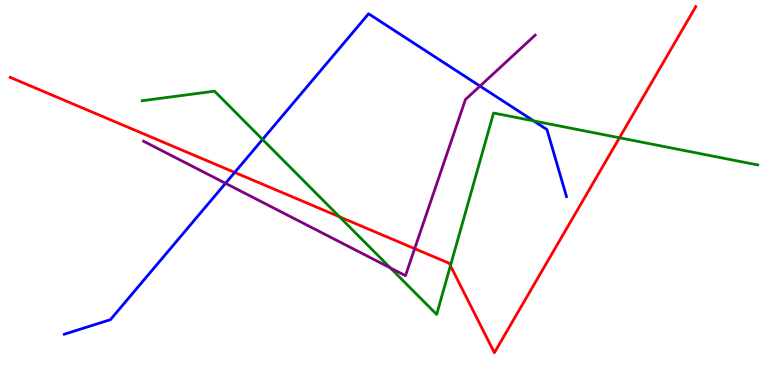[{'lines': ['blue', 'red'], 'intersections': [{'x': 3.03, 'y': 5.52}]}, {'lines': ['green', 'red'], 'intersections': [{'x': 4.38, 'y': 4.37}, {'x': 5.81, 'y': 3.1}, {'x': 7.99, 'y': 6.42}]}, {'lines': ['purple', 'red'], 'intersections': [{'x': 5.35, 'y': 3.54}]}, {'lines': ['blue', 'green'], 'intersections': [{'x': 3.39, 'y': 6.38}, {'x': 6.89, 'y': 6.86}]}, {'lines': ['blue', 'purple'], 'intersections': [{'x': 2.91, 'y': 5.24}, {'x': 6.19, 'y': 7.76}]}, {'lines': ['green', 'purple'], 'intersections': [{'x': 5.04, 'y': 3.04}]}]